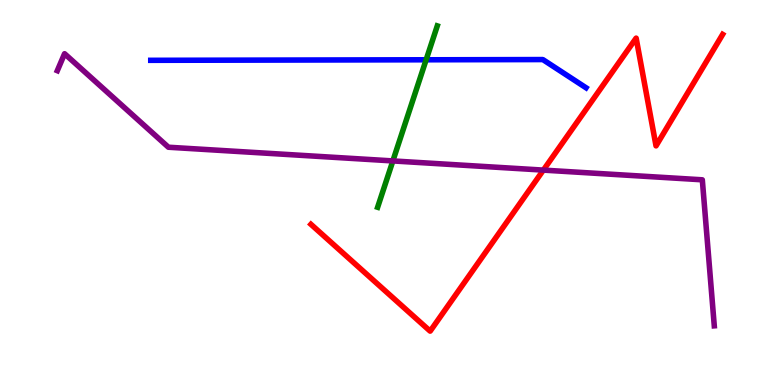[{'lines': ['blue', 'red'], 'intersections': []}, {'lines': ['green', 'red'], 'intersections': []}, {'lines': ['purple', 'red'], 'intersections': [{'x': 7.01, 'y': 5.58}]}, {'lines': ['blue', 'green'], 'intersections': [{'x': 5.5, 'y': 8.45}]}, {'lines': ['blue', 'purple'], 'intersections': []}, {'lines': ['green', 'purple'], 'intersections': [{'x': 5.07, 'y': 5.82}]}]